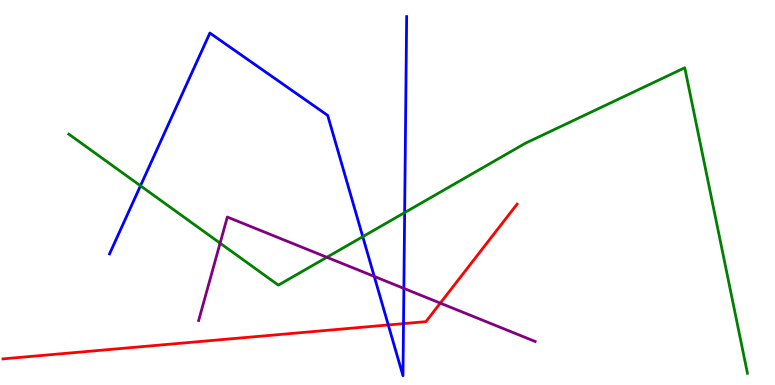[{'lines': ['blue', 'red'], 'intersections': [{'x': 5.01, 'y': 1.56}, {'x': 5.21, 'y': 1.59}]}, {'lines': ['green', 'red'], 'intersections': []}, {'lines': ['purple', 'red'], 'intersections': [{'x': 5.68, 'y': 2.13}]}, {'lines': ['blue', 'green'], 'intersections': [{'x': 1.81, 'y': 5.17}, {'x': 4.68, 'y': 3.85}, {'x': 5.22, 'y': 4.48}]}, {'lines': ['blue', 'purple'], 'intersections': [{'x': 4.83, 'y': 2.82}, {'x': 5.21, 'y': 2.51}]}, {'lines': ['green', 'purple'], 'intersections': [{'x': 2.84, 'y': 3.68}, {'x': 4.22, 'y': 3.32}]}]